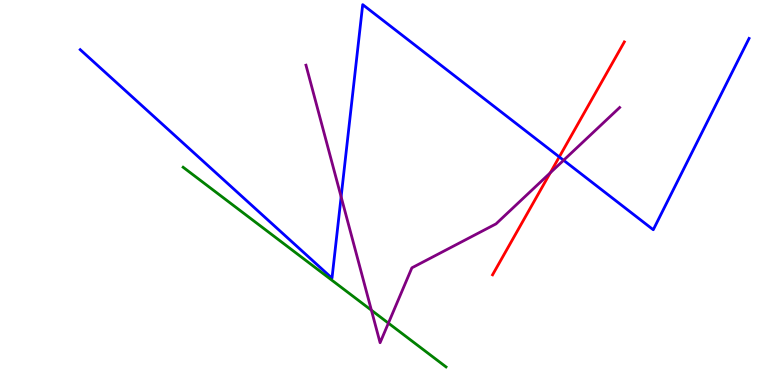[{'lines': ['blue', 'red'], 'intersections': [{'x': 7.22, 'y': 5.92}]}, {'lines': ['green', 'red'], 'intersections': []}, {'lines': ['purple', 'red'], 'intersections': [{'x': 7.1, 'y': 5.51}]}, {'lines': ['blue', 'green'], 'intersections': []}, {'lines': ['blue', 'purple'], 'intersections': [{'x': 4.4, 'y': 4.89}, {'x': 7.27, 'y': 5.84}]}, {'lines': ['green', 'purple'], 'intersections': [{'x': 4.79, 'y': 1.94}, {'x': 5.01, 'y': 1.61}]}]